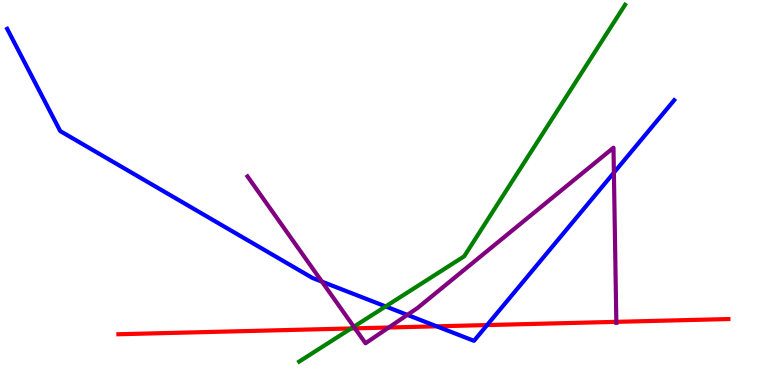[{'lines': ['blue', 'red'], 'intersections': [{'x': 5.64, 'y': 1.52}, {'x': 6.29, 'y': 1.56}]}, {'lines': ['green', 'red'], 'intersections': [{'x': 4.53, 'y': 1.47}]}, {'lines': ['purple', 'red'], 'intersections': [{'x': 4.58, 'y': 1.47}, {'x': 5.02, 'y': 1.49}, {'x': 7.95, 'y': 1.64}]}, {'lines': ['blue', 'green'], 'intersections': [{'x': 4.98, 'y': 2.04}]}, {'lines': ['blue', 'purple'], 'intersections': [{'x': 4.15, 'y': 2.68}, {'x': 5.26, 'y': 1.82}, {'x': 7.92, 'y': 5.52}]}, {'lines': ['green', 'purple'], 'intersections': [{'x': 4.57, 'y': 1.51}]}]